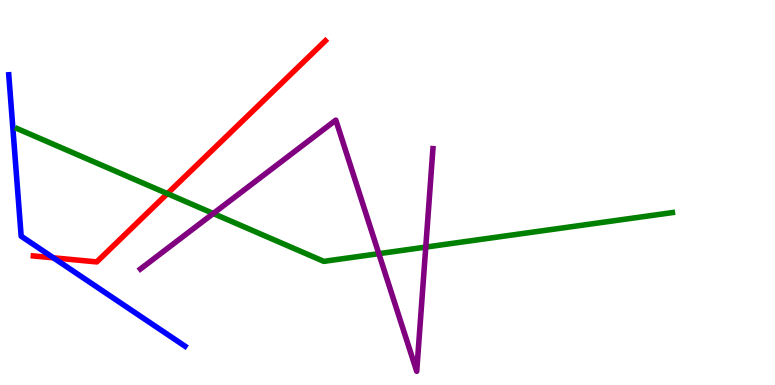[{'lines': ['blue', 'red'], 'intersections': [{'x': 0.689, 'y': 3.3}]}, {'lines': ['green', 'red'], 'intersections': [{'x': 2.16, 'y': 4.97}]}, {'lines': ['purple', 'red'], 'intersections': []}, {'lines': ['blue', 'green'], 'intersections': []}, {'lines': ['blue', 'purple'], 'intersections': []}, {'lines': ['green', 'purple'], 'intersections': [{'x': 2.75, 'y': 4.45}, {'x': 4.89, 'y': 3.41}, {'x': 5.49, 'y': 3.58}]}]